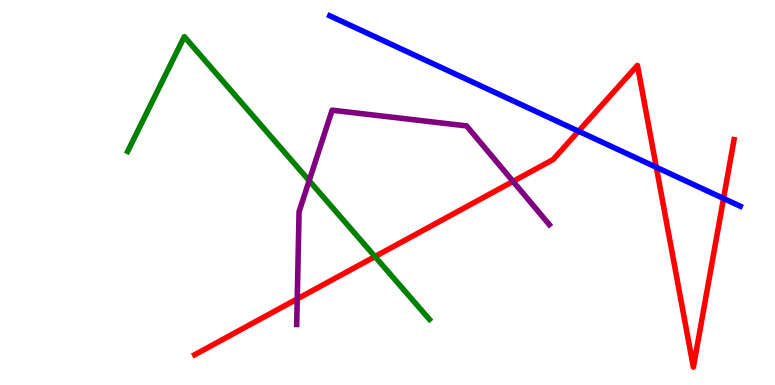[{'lines': ['blue', 'red'], 'intersections': [{'x': 7.46, 'y': 6.59}, {'x': 8.47, 'y': 5.65}, {'x': 9.34, 'y': 4.85}]}, {'lines': ['green', 'red'], 'intersections': [{'x': 4.84, 'y': 3.34}]}, {'lines': ['purple', 'red'], 'intersections': [{'x': 3.84, 'y': 2.24}, {'x': 6.62, 'y': 5.29}]}, {'lines': ['blue', 'green'], 'intersections': []}, {'lines': ['blue', 'purple'], 'intersections': []}, {'lines': ['green', 'purple'], 'intersections': [{'x': 3.99, 'y': 5.31}]}]